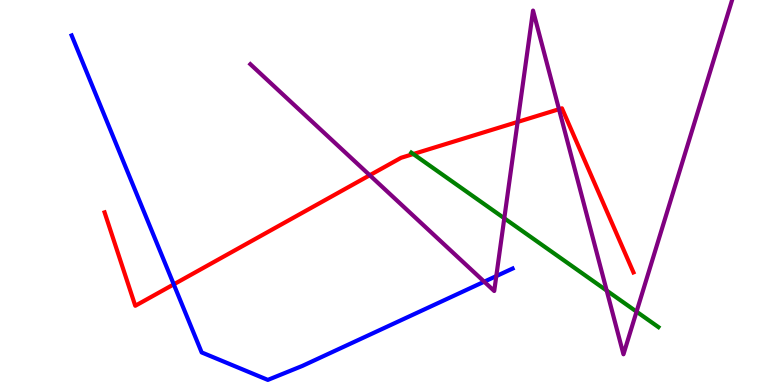[{'lines': ['blue', 'red'], 'intersections': [{'x': 2.24, 'y': 2.61}]}, {'lines': ['green', 'red'], 'intersections': [{'x': 5.33, 'y': 6.0}]}, {'lines': ['purple', 'red'], 'intersections': [{'x': 4.77, 'y': 5.45}, {'x': 6.68, 'y': 6.83}, {'x': 7.21, 'y': 7.16}]}, {'lines': ['blue', 'green'], 'intersections': []}, {'lines': ['blue', 'purple'], 'intersections': [{'x': 6.25, 'y': 2.68}, {'x': 6.4, 'y': 2.83}]}, {'lines': ['green', 'purple'], 'intersections': [{'x': 6.51, 'y': 4.33}, {'x': 7.83, 'y': 2.45}, {'x': 8.21, 'y': 1.91}]}]